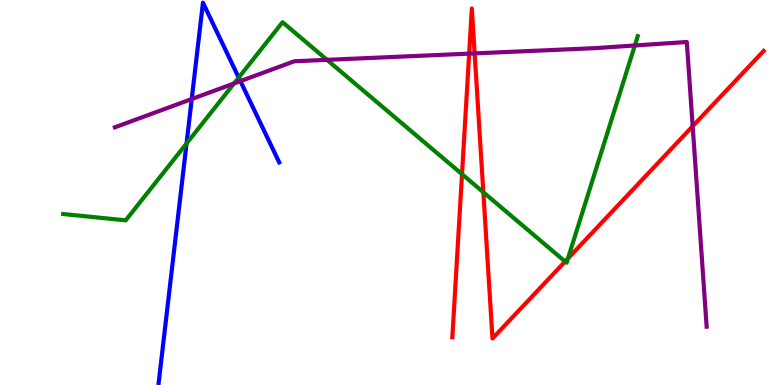[{'lines': ['blue', 'red'], 'intersections': []}, {'lines': ['green', 'red'], 'intersections': [{'x': 5.96, 'y': 5.48}, {'x': 6.24, 'y': 5.01}, {'x': 7.29, 'y': 3.21}, {'x': 7.33, 'y': 3.29}]}, {'lines': ['purple', 'red'], 'intersections': [{'x': 6.05, 'y': 8.61}, {'x': 6.12, 'y': 8.61}, {'x': 8.94, 'y': 6.72}]}, {'lines': ['blue', 'green'], 'intersections': [{'x': 2.41, 'y': 6.27}, {'x': 3.08, 'y': 7.98}]}, {'lines': ['blue', 'purple'], 'intersections': [{'x': 2.47, 'y': 7.43}, {'x': 3.1, 'y': 7.89}]}, {'lines': ['green', 'purple'], 'intersections': [{'x': 3.02, 'y': 7.83}, {'x': 4.22, 'y': 8.45}, {'x': 8.19, 'y': 8.82}]}]